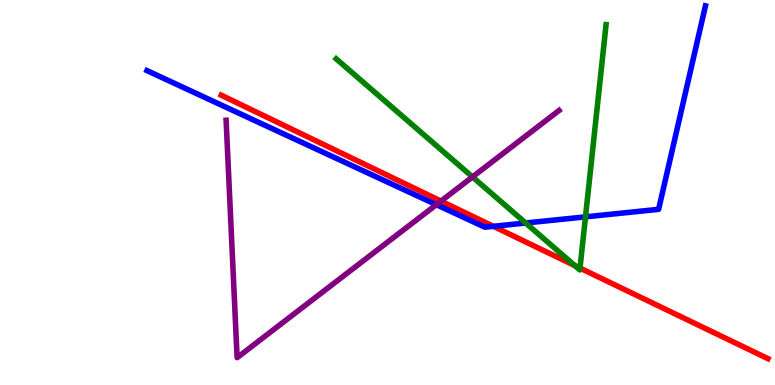[{'lines': ['blue', 'red'], 'intersections': [{'x': 6.37, 'y': 4.12}]}, {'lines': ['green', 'red'], 'intersections': [{'x': 7.42, 'y': 3.1}, {'x': 7.48, 'y': 3.04}]}, {'lines': ['purple', 'red'], 'intersections': [{'x': 5.69, 'y': 4.78}]}, {'lines': ['blue', 'green'], 'intersections': [{'x': 6.78, 'y': 4.21}, {'x': 7.55, 'y': 4.37}]}, {'lines': ['blue', 'purple'], 'intersections': [{'x': 5.63, 'y': 4.68}]}, {'lines': ['green', 'purple'], 'intersections': [{'x': 6.1, 'y': 5.4}]}]